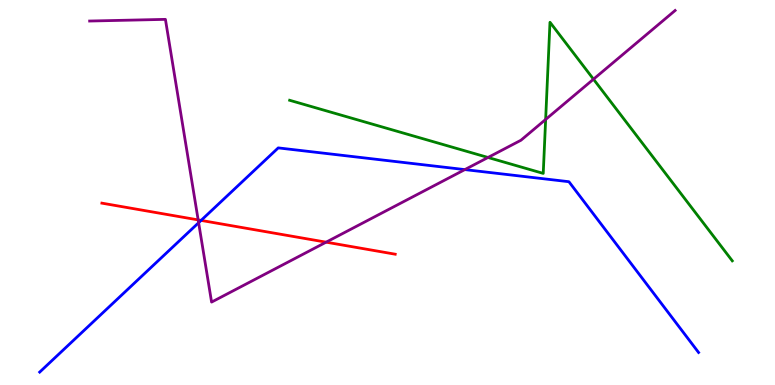[{'lines': ['blue', 'red'], 'intersections': [{'x': 2.59, 'y': 4.28}]}, {'lines': ['green', 'red'], 'intersections': []}, {'lines': ['purple', 'red'], 'intersections': [{'x': 2.56, 'y': 4.29}, {'x': 4.21, 'y': 3.71}]}, {'lines': ['blue', 'green'], 'intersections': []}, {'lines': ['blue', 'purple'], 'intersections': [{'x': 2.56, 'y': 4.22}, {'x': 6.0, 'y': 5.59}]}, {'lines': ['green', 'purple'], 'intersections': [{'x': 6.3, 'y': 5.91}, {'x': 7.04, 'y': 6.9}, {'x': 7.66, 'y': 7.94}]}]